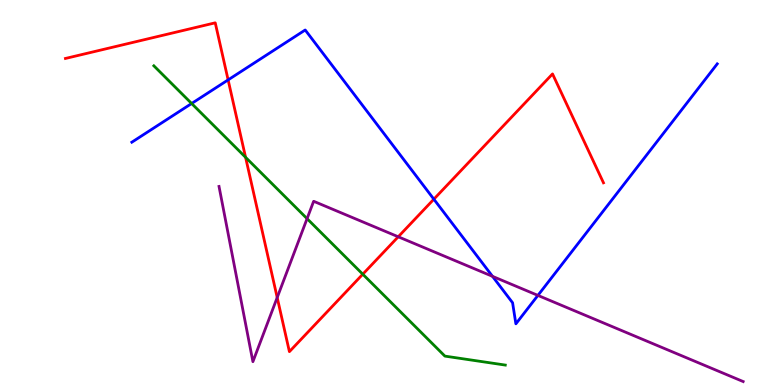[{'lines': ['blue', 'red'], 'intersections': [{'x': 2.94, 'y': 7.92}, {'x': 5.6, 'y': 4.83}]}, {'lines': ['green', 'red'], 'intersections': [{'x': 3.17, 'y': 5.91}, {'x': 4.68, 'y': 2.88}]}, {'lines': ['purple', 'red'], 'intersections': [{'x': 3.58, 'y': 2.27}, {'x': 5.14, 'y': 3.85}]}, {'lines': ['blue', 'green'], 'intersections': [{'x': 2.47, 'y': 7.31}]}, {'lines': ['blue', 'purple'], 'intersections': [{'x': 6.35, 'y': 2.82}, {'x': 6.94, 'y': 2.33}]}, {'lines': ['green', 'purple'], 'intersections': [{'x': 3.96, 'y': 4.32}]}]